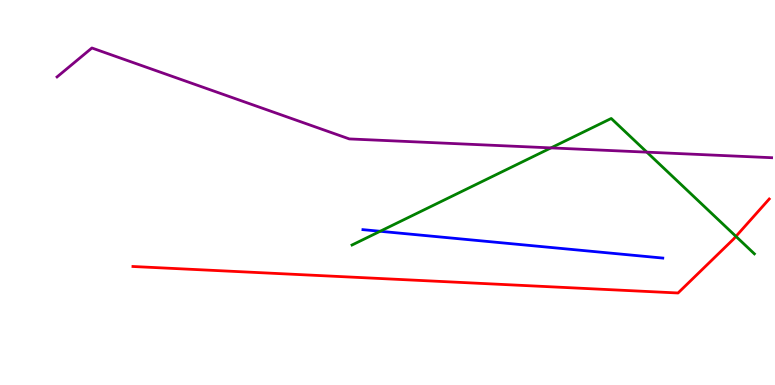[{'lines': ['blue', 'red'], 'intersections': []}, {'lines': ['green', 'red'], 'intersections': [{'x': 9.5, 'y': 3.86}]}, {'lines': ['purple', 'red'], 'intersections': []}, {'lines': ['blue', 'green'], 'intersections': [{'x': 4.9, 'y': 3.99}]}, {'lines': ['blue', 'purple'], 'intersections': []}, {'lines': ['green', 'purple'], 'intersections': [{'x': 7.11, 'y': 6.16}, {'x': 8.35, 'y': 6.05}]}]